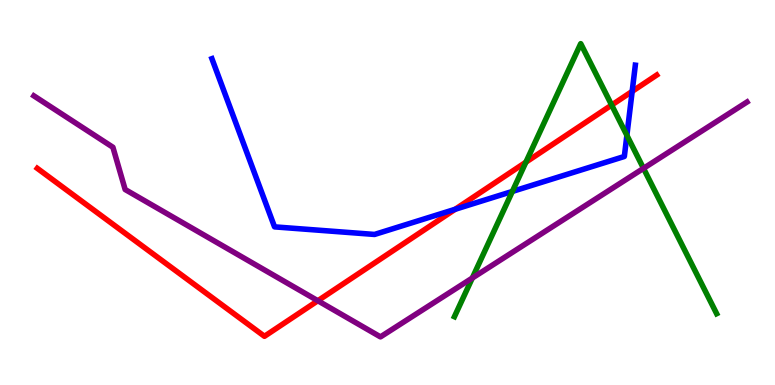[{'lines': ['blue', 'red'], 'intersections': [{'x': 5.87, 'y': 4.56}, {'x': 8.16, 'y': 7.63}]}, {'lines': ['green', 'red'], 'intersections': [{'x': 6.79, 'y': 5.79}, {'x': 7.89, 'y': 7.27}]}, {'lines': ['purple', 'red'], 'intersections': [{'x': 4.1, 'y': 2.19}]}, {'lines': ['blue', 'green'], 'intersections': [{'x': 6.61, 'y': 5.03}, {'x': 8.09, 'y': 6.48}]}, {'lines': ['blue', 'purple'], 'intersections': []}, {'lines': ['green', 'purple'], 'intersections': [{'x': 6.09, 'y': 2.78}, {'x': 8.3, 'y': 5.63}]}]